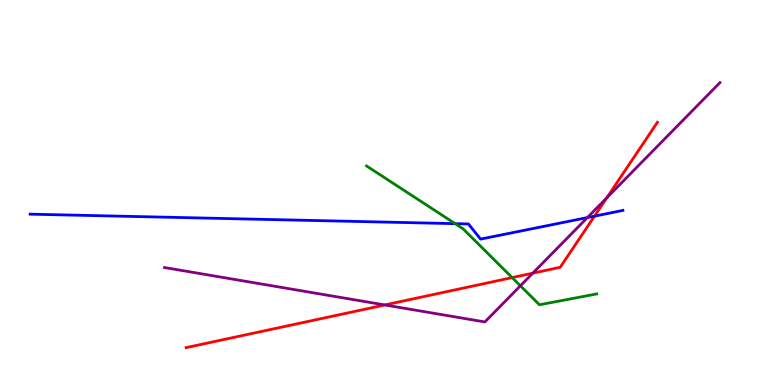[{'lines': ['blue', 'red'], 'intersections': [{'x': 7.67, 'y': 4.39}]}, {'lines': ['green', 'red'], 'intersections': [{'x': 6.61, 'y': 2.79}]}, {'lines': ['purple', 'red'], 'intersections': [{'x': 4.97, 'y': 2.08}, {'x': 6.87, 'y': 2.9}, {'x': 7.83, 'y': 4.86}]}, {'lines': ['blue', 'green'], 'intersections': [{'x': 5.87, 'y': 4.19}]}, {'lines': ['blue', 'purple'], 'intersections': [{'x': 7.58, 'y': 4.35}]}, {'lines': ['green', 'purple'], 'intersections': [{'x': 6.71, 'y': 2.58}]}]